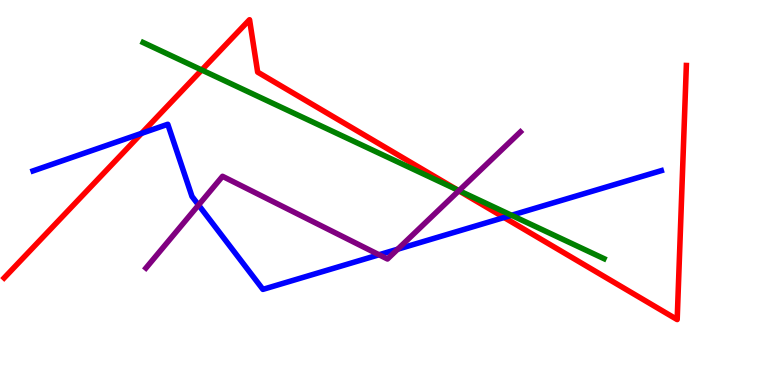[{'lines': ['blue', 'red'], 'intersections': [{'x': 1.83, 'y': 6.54}, {'x': 6.5, 'y': 4.35}]}, {'lines': ['green', 'red'], 'intersections': [{'x': 2.6, 'y': 8.18}, {'x': 5.9, 'y': 5.07}]}, {'lines': ['purple', 'red'], 'intersections': [{'x': 5.92, 'y': 5.04}]}, {'lines': ['blue', 'green'], 'intersections': [{'x': 6.6, 'y': 4.41}]}, {'lines': ['blue', 'purple'], 'intersections': [{'x': 2.56, 'y': 4.67}, {'x': 4.89, 'y': 3.38}, {'x': 5.13, 'y': 3.53}]}, {'lines': ['green', 'purple'], 'intersections': [{'x': 5.92, 'y': 5.05}]}]